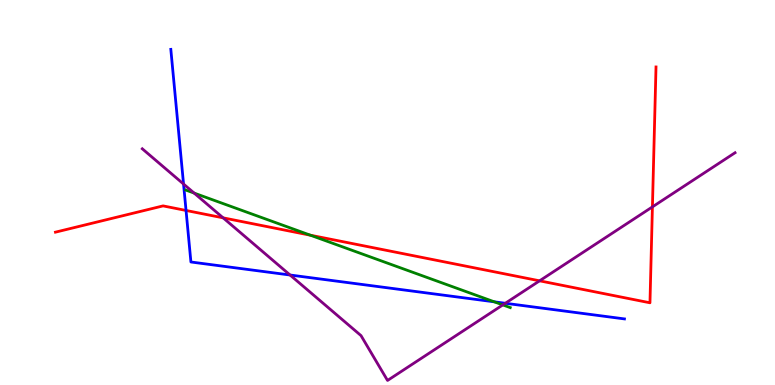[{'lines': ['blue', 'red'], 'intersections': [{'x': 2.4, 'y': 4.53}]}, {'lines': ['green', 'red'], 'intersections': [{'x': 4.01, 'y': 3.89}]}, {'lines': ['purple', 'red'], 'intersections': [{'x': 2.88, 'y': 4.34}, {'x': 6.96, 'y': 2.71}, {'x': 8.42, 'y': 4.63}]}, {'lines': ['blue', 'green'], 'intersections': [{'x': 6.38, 'y': 2.16}]}, {'lines': ['blue', 'purple'], 'intersections': [{'x': 2.37, 'y': 5.22}, {'x': 3.74, 'y': 2.86}, {'x': 6.52, 'y': 2.12}]}, {'lines': ['green', 'purple'], 'intersections': [{'x': 2.51, 'y': 4.98}, {'x': 6.49, 'y': 2.08}]}]